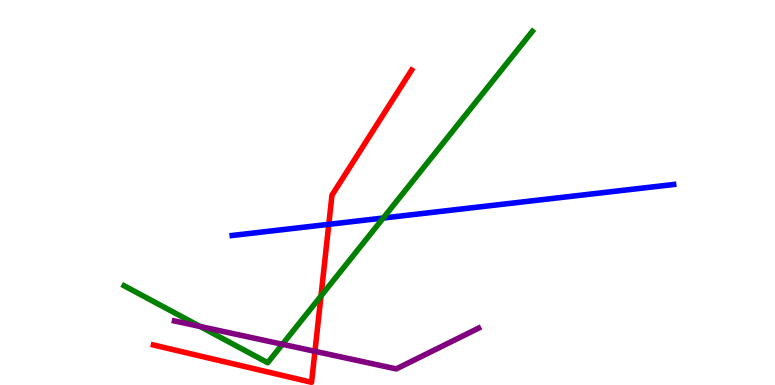[{'lines': ['blue', 'red'], 'intersections': [{'x': 4.24, 'y': 4.17}]}, {'lines': ['green', 'red'], 'intersections': [{'x': 4.14, 'y': 2.31}]}, {'lines': ['purple', 'red'], 'intersections': [{'x': 4.06, 'y': 0.875}]}, {'lines': ['blue', 'green'], 'intersections': [{'x': 4.95, 'y': 4.34}]}, {'lines': ['blue', 'purple'], 'intersections': []}, {'lines': ['green', 'purple'], 'intersections': [{'x': 2.58, 'y': 1.52}, {'x': 3.64, 'y': 1.06}]}]